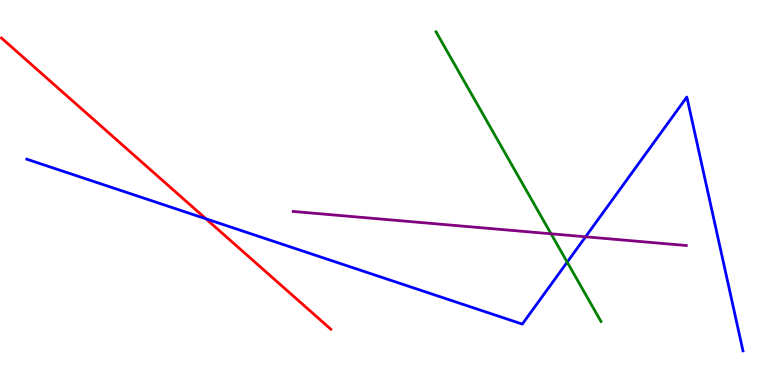[{'lines': ['blue', 'red'], 'intersections': [{'x': 2.66, 'y': 4.32}]}, {'lines': ['green', 'red'], 'intersections': []}, {'lines': ['purple', 'red'], 'intersections': []}, {'lines': ['blue', 'green'], 'intersections': [{'x': 7.32, 'y': 3.19}]}, {'lines': ['blue', 'purple'], 'intersections': [{'x': 7.56, 'y': 3.85}]}, {'lines': ['green', 'purple'], 'intersections': [{'x': 7.11, 'y': 3.93}]}]